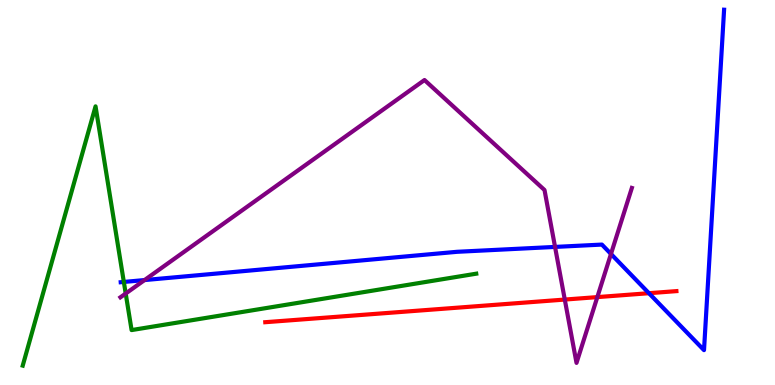[{'lines': ['blue', 'red'], 'intersections': [{'x': 8.37, 'y': 2.38}]}, {'lines': ['green', 'red'], 'intersections': []}, {'lines': ['purple', 'red'], 'intersections': [{'x': 7.29, 'y': 2.22}, {'x': 7.71, 'y': 2.28}]}, {'lines': ['blue', 'green'], 'intersections': [{'x': 1.6, 'y': 2.68}]}, {'lines': ['blue', 'purple'], 'intersections': [{'x': 1.87, 'y': 2.73}, {'x': 7.16, 'y': 3.59}, {'x': 7.88, 'y': 3.4}]}, {'lines': ['green', 'purple'], 'intersections': [{'x': 1.62, 'y': 2.38}]}]